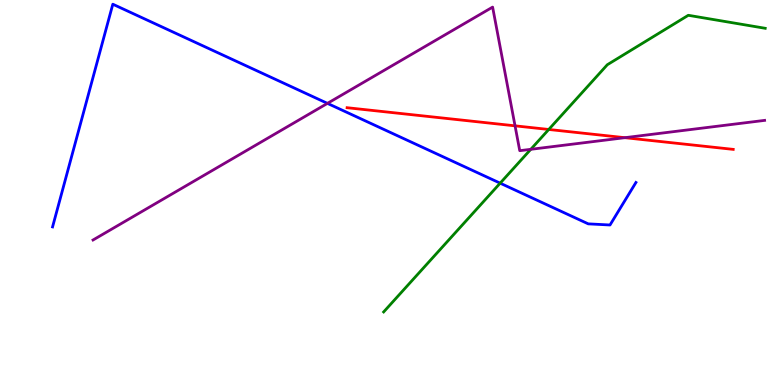[{'lines': ['blue', 'red'], 'intersections': []}, {'lines': ['green', 'red'], 'intersections': [{'x': 7.08, 'y': 6.64}]}, {'lines': ['purple', 'red'], 'intersections': [{'x': 6.65, 'y': 6.73}, {'x': 8.06, 'y': 6.42}]}, {'lines': ['blue', 'green'], 'intersections': [{'x': 6.45, 'y': 5.24}]}, {'lines': ['blue', 'purple'], 'intersections': [{'x': 4.23, 'y': 7.32}]}, {'lines': ['green', 'purple'], 'intersections': [{'x': 6.85, 'y': 6.12}]}]